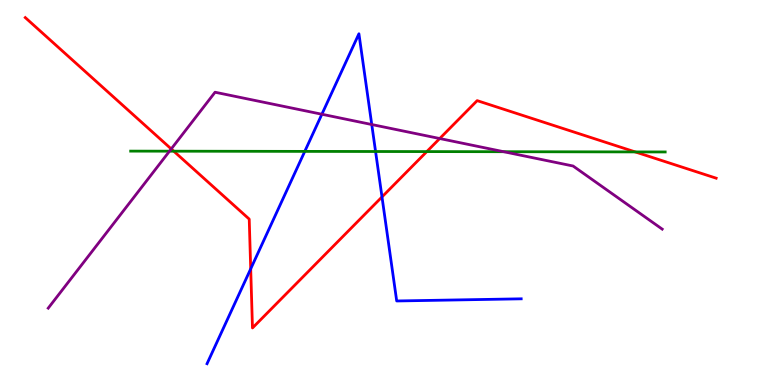[{'lines': ['blue', 'red'], 'intersections': [{'x': 3.23, 'y': 3.02}, {'x': 4.93, 'y': 4.88}]}, {'lines': ['green', 'red'], 'intersections': [{'x': 2.24, 'y': 6.07}, {'x': 5.51, 'y': 6.06}, {'x': 8.2, 'y': 6.05}]}, {'lines': ['purple', 'red'], 'intersections': [{'x': 2.21, 'y': 6.13}, {'x': 5.67, 'y': 6.4}]}, {'lines': ['blue', 'green'], 'intersections': [{'x': 3.93, 'y': 6.07}, {'x': 4.85, 'y': 6.06}]}, {'lines': ['blue', 'purple'], 'intersections': [{'x': 4.15, 'y': 7.03}, {'x': 4.8, 'y': 6.77}]}, {'lines': ['green', 'purple'], 'intersections': [{'x': 2.19, 'y': 6.07}, {'x': 6.5, 'y': 6.06}]}]